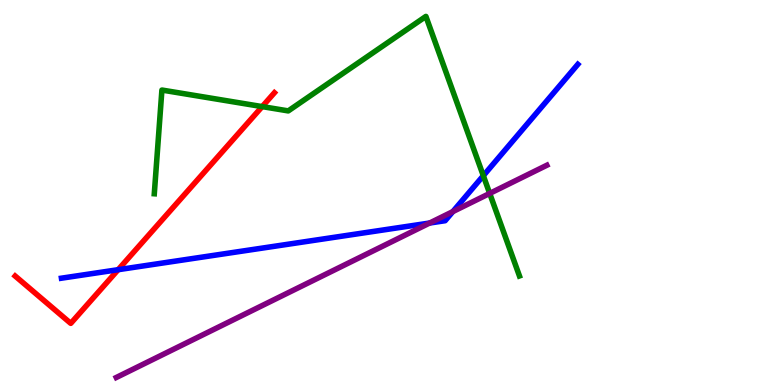[{'lines': ['blue', 'red'], 'intersections': [{'x': 1.52, 'y': 2.99}]}, {'lines': ['green', 'red'], 'intersections': [{'x': 3.38, 'y': 7.23}]}, {'lines': ['purple', 'red'], 'intersections': []}, {'lines': ['blue', 'green'], 'intersections': [{'x': 6.24, 'y': 5.44}]}, {'lines': ['blue', 'purple'], 'intersections': [{'x': 5.54, 'y': 4.21}, {'x': 5.84, 'y': 4.5}]}, {'lines': ['green', 'purple'], 'intersections': [{'x': 6.32, 'y': 4.98}]}]